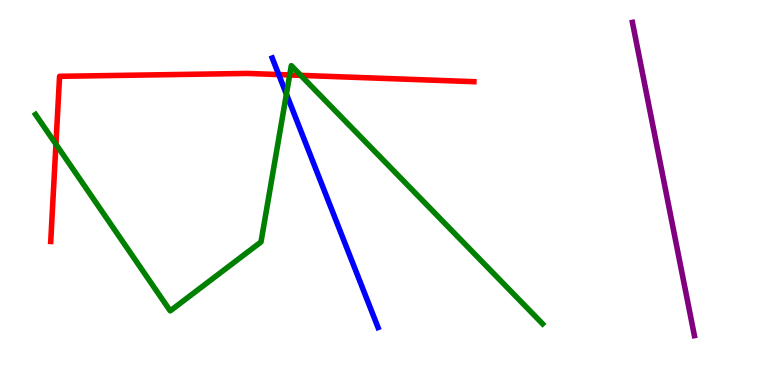[{'lines': ['blue', 'red'], 'intersections': [{'x': 3.6, 'y': 8.06}]}, {'lines': ['green', 'red'], 'intersections': [{'x': 0.722, 'y': 6.25}, {'x': 3.74, 'y': 8.05}, {'x': 3.88, 'y': 8.04}]}, {'lines': ['purple', 'red'], 'intersections': []}, {'lines': ['blue', 'green'], 'intersections': [{'x': 3.7, 'y': 7.56}]}, {'lines': ['blue', 'purple'], 'intersections': []}, {'lines': ['green', 'purple'], 'intersections': []}]